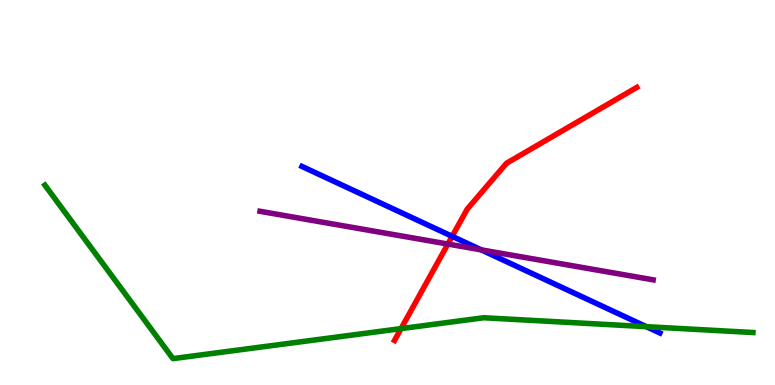[{'lines': ['blue', 'red'], 'intersections': [{'x': 5.83, 'y': 3.86}]}, {'lines': ['green', 'red'], 'intersections': [{'x': 5.18, 'y': 1.46}]}, {'lines': ['purple', 'red'], 'intersections': [{'x': 5.78, 'y': 3.66}]}, {'lines': ['blue', 'green'], 'intersections': [{'x': 8.34, 'y': 1.52}]}, {'lines': ['blue', 'purple'], 'intersections': [{'x': 6.21, 'y': 3.51}]}, {'lines': ['green', 'purple'], 'intersections': []}]